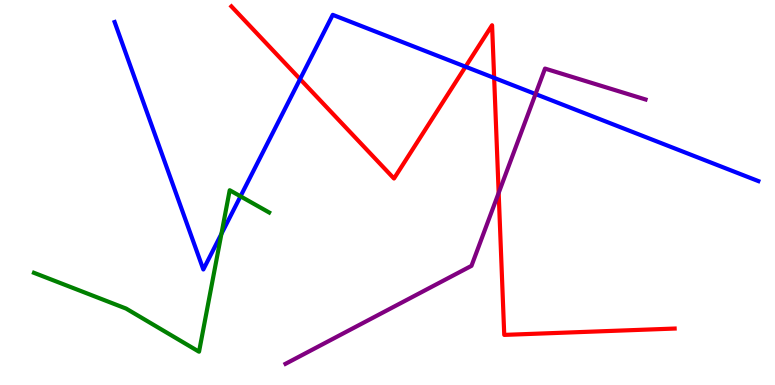[{'lines': ['blue', 'red'], 'intersections': [{'x': 3.87, 'y': 7.95}, {'x': 6.01, 'y': 8.27}, {'x': 6.38, 'y': 7.98}]}, {'lines': ['green', 'red'], 'intersections': []}, {'lines': ['purple', 'red'], 'intersections': [{'x': 6.43, 'y': 4.99}]}, {'lines': ['blue', 'green'], 'intersections': [{'x': 2.86, 'y': 3.92}, {'x': 3.1, 'y': 4.9}]}, {'lines': ['blue', 'purple'], 'intersections': [{'x': 6.91, 'y': 7.56}]}, {'lines': ['green', 'purple'], 'intersections': []}]